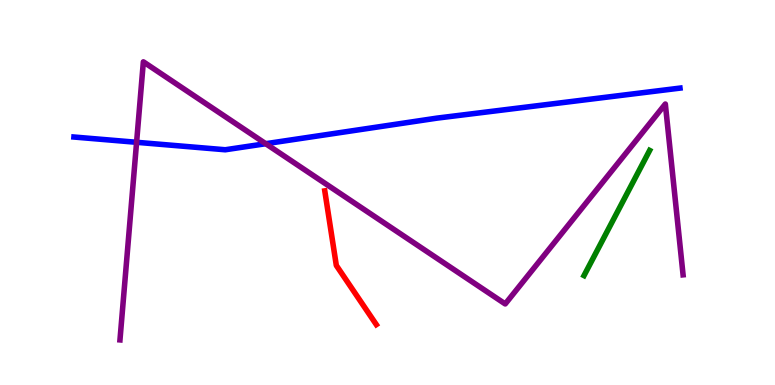[{'lines': ['blue', 'red'], 'intersections': []}, {'lines': ['green', 'red'], 'intersections': []}, {'lines': ['purple', 'red'], 'intersections': []}, {'lines': ['blue', 'green'], 'intersections': []}, {'lines': ['blue', 'purple'], 'intersections': [{'x': 1.76, 'y': 6.3}, {'x': 3.43, 'y': 6.27}]}, {'lines': ['green', 'purple'], 'intersections': []}]